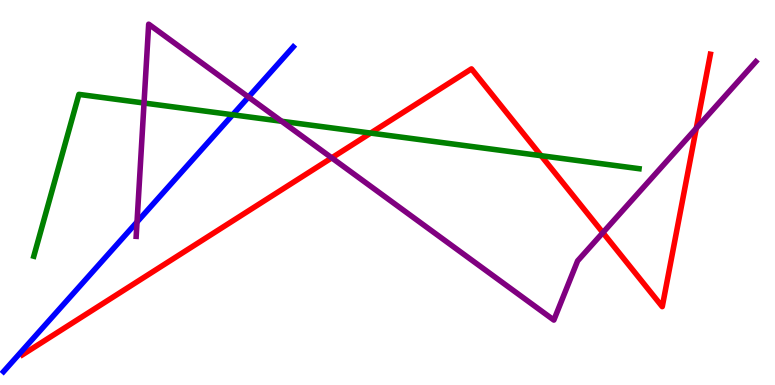[{'lines': ['blue', 'red'], 'intersections': []}, {'lines': ['green', 'red'], 'intersections': [{'x': 4.78, 'y': 6.54}, {'x': 6.98, 'y': 5.96}]}, {'lines': ['purple', 'red'], 'intersections': [{'x': 4.28, 'y': 5.9}, {'x': 7.78, 'y': 3.96}, {'x': 8.98, 'y': 6.67}]}, {'lines': ['blue', 'green'], 'intersections': [{'x': 3.0, 'y': 7.02}]}, {'lines': ['blue', 'purple'], 'intersections': [{'x': 1.77, 'y': 4.23}, {'x': 3.21, 'y': 7.48}]}, {'lines': ['green', 'purple'], 'intersections': [{'x': 1.86, 'y': 7.32}, {'x': 3.63, 'y': 6.85}]}]